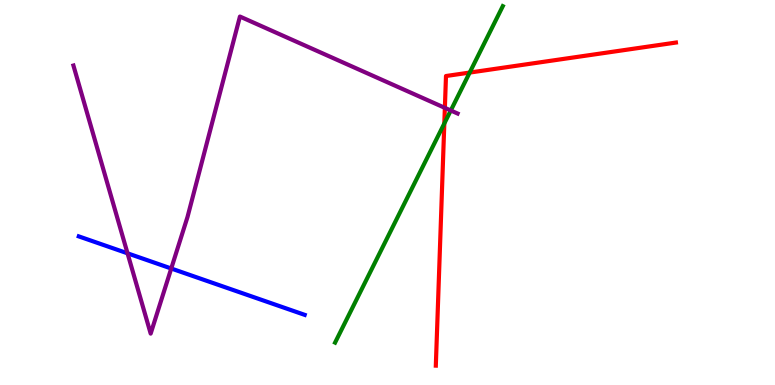[{'lines': ['blue', 'red'], 'intersections': []}, {'lines': ['green', 'red'], 'intersections': [{'x': 5.73, 'y': 6.79}, {'x': 6.06, 'y': 8.11}]}, {'lines': ['purple', 'red'], 'intersections': [{'x': 5.74, 'y': 7.2}]}, {'lines': ['blue', 'green'], 'intersections': []}, {'lines': ['blue', 'purple'], 'intersections': [{'x': 1.65, 'y': 3.42}, {'x': 2.21, 'y': 3.03}]}, {'lines': ['green', 'purple'], 'intersections': [{'x': 5.82, 'y': 7.13}]}]